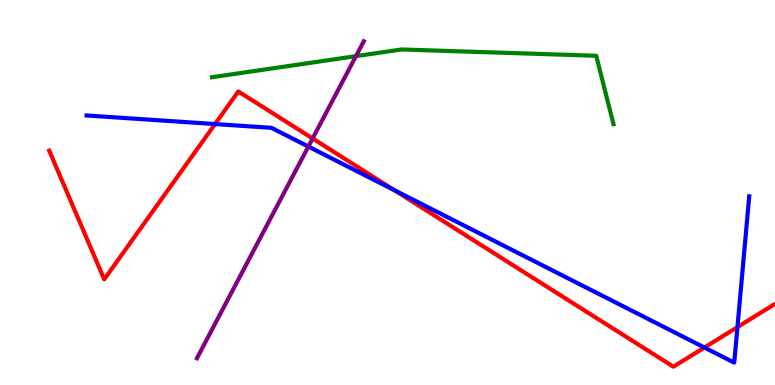[{'lines': ['blue', 'red'], 'intersections': [{'x': 2.77, 'y': 6.78}, {'x': 5.09, 'y': 5.06}, {'x': 9.09, 'y': 0.974}, {'x': 9.52, 'y': 1.5}]}, {'lines': ['green', 'red'], 'intersections': []}, {'lines': ['purple', 'red'], 'intersections': [{'x': 4.03, 'y': 6.4}]}, {'lines': ['blue', 'green'], 'intersections': []}, {'lines': ['blue', 'purple'], 'intersections': [{'x': 3.98, 'y': 6.19}]}, {'lines': ['green', 'purple'], 'intersections': [{'x': 4.59, 'y': 8.54}]}]